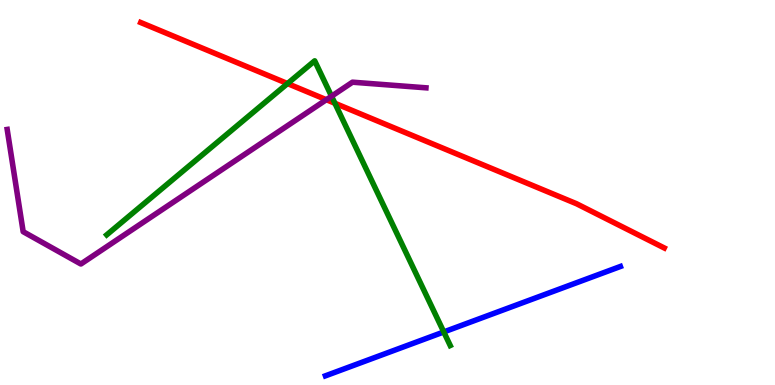[{'lines': ['blue', 'red'], 'intersections': []}, {'lines': ['green', 'red'], 'intersections': [{'x': 3.71, 'y': 7.83}, {'x': 4.32, 'y': 7.32}]}, {'lines': ['purple', 'red'], 'intersections': [{'x': 4.21, 'y': 7.41}]}, {'lines': ['blue', 'green'], 'intersections': [{'x': 5.73, 'y': 1.38}]}, {'lines': ['blue', 'purple'], 'intersections': []}, {'lines': ['green', 'purple'], 'intersections': [{'x': 4.28, 'y': 7.5}]}]